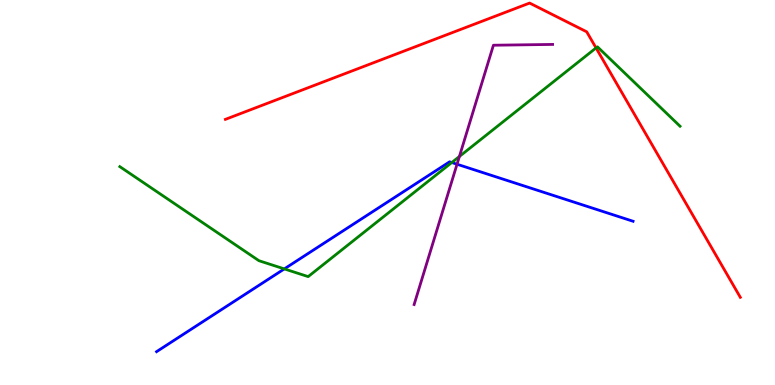[{'lines': ['blue', 'red'], 'intersections': []}, {'lines': ['green', 'red'], 'intersections': [{'x': 7.69, 'y': 8.76}]}, {'lines': ['purple', 'red'], 'intersections': []}, {'lines': ['blue', 'green'], 'intersections': [{'x': 3.67, 'y': 3.02}, {'x': 5.83, 'y': 5.78}]}, {'lines': ['blue', 'purple'], 'intersections': [{'x': 5.9, 'y': 5.73}]}, {'lines': ['green', 'purple'], 'intersections': [{'x': 5.93, 'y': 5.94}]}]